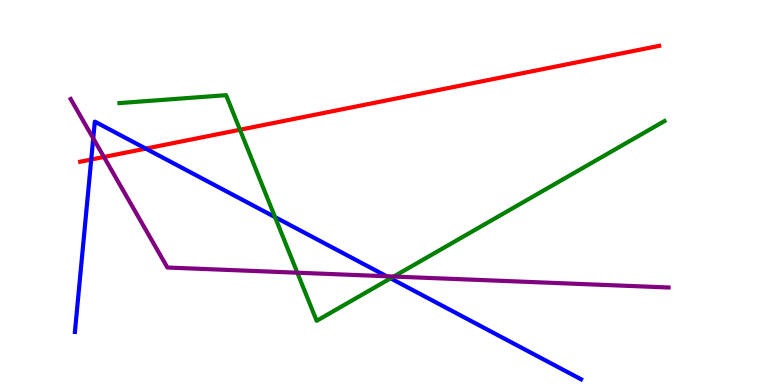[{'lines': ['blue', 'red'], 'intersections': [{'x': 1.18, 'y': 5.86}, {'x': 1.88, 'y': 6.14}]}, {'lines': ['green', 'red'], 'intersections': [{'x': 3.1, 'y': 6.63}]}, {'lines': ['purple', 'red'], 'intersections': [{'x': 1.34, 'y': 5.92}]}, {'lines': ['blue', 'green'], 'intersections': [{'x': 3.55, 'y': 4.36}, {'x': 5.04, 'y': 2.77}]}, {'lines': ['blue', 'purple'], 'intersections': [{'x': 1.2, 'y': 6.41}, {'x': 4.99, 'y': 2.82}]}, {'lines': ['green', 'purple'], 'intersections': [{'x': 3.84, 'y': 2.92}, {'x': 5.08, 'y': 2.82}]}]